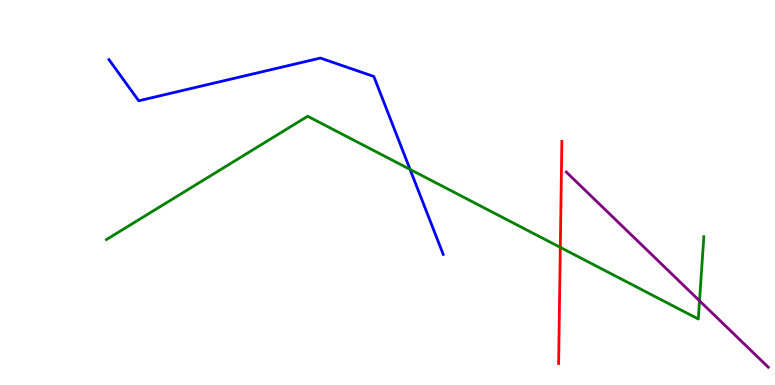[{'lines': ['blue', 'red'], 'intersections': []}, {'lines': ['green', 'red'], 'intersections': [{'x': 7.23, 'y': 3.57}]}, {'lines': ['purple', 'red'], 'intersections': []}, {'lines': ['blue', 'green'], 'intersections': [{'x': 5.29, 'y': 5.6}]}, {'lines': ['blue', 'purple'], 'intersections': []}, {'lines': ['green', 'purple'], 'intersections': [{'x': 9.03, 'y': 2.19}]}]